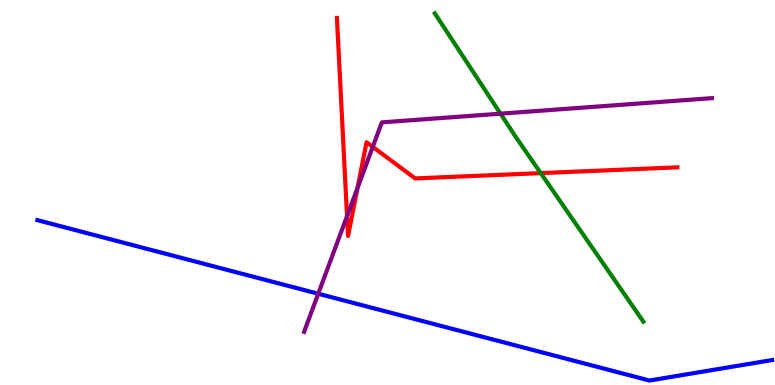[{'lines': ['blue', 'red'], 'intersections': []}, {'lines': ['green', 'red'], 'intersections': [{'x': 6.98, 'y': 5.5}]}, {'lines': ['purple', 'red'], 'intersections': [{'x': 4.48, 'y': 4.39}, {'x': 4.61, 'y': 5.12}, {'x': 4.81, 'y': 6.19}]}, {'lines': ['blue', 'green'], 'intersections': []}, {'lines': ['blue', 'purple'], 'intersections': [{'x': 4.11, 'y': 2.37}]}, {'lines': ['green', 'purple'], 'intersections': [{'x': 6.46, 'y': 7.05}]}]